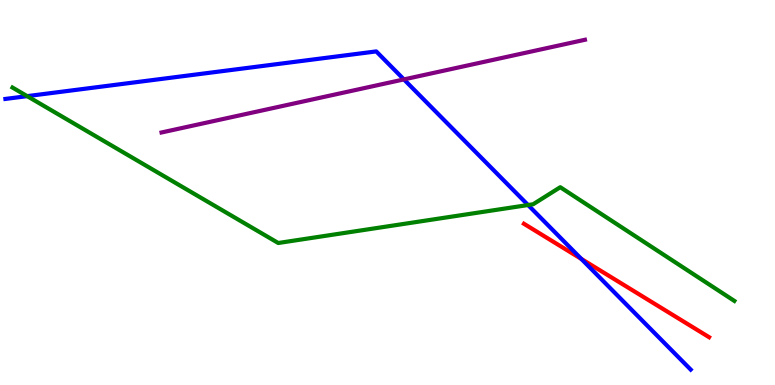[{'lines': ['blue', 'red'], 'intersections': [{'x': 7.5, 'y': 3.27}]}, {'lines': ['green', 'red'], 'intersections': []}, {'lines': ['purple', 'red'], 'intersections': []}, {'lines': ['blue', 'green'], 'intersections': [{'x': 0.351, 'y': 7.5}, {'x': 6.81, 'y': 4.67}]}, {'lines': ['blue', 'purple'], 'intersections': [{'x': 5.21, 'y': 7.94}]}, {'lines': ['green', 'purple'], 'intersections': []}]